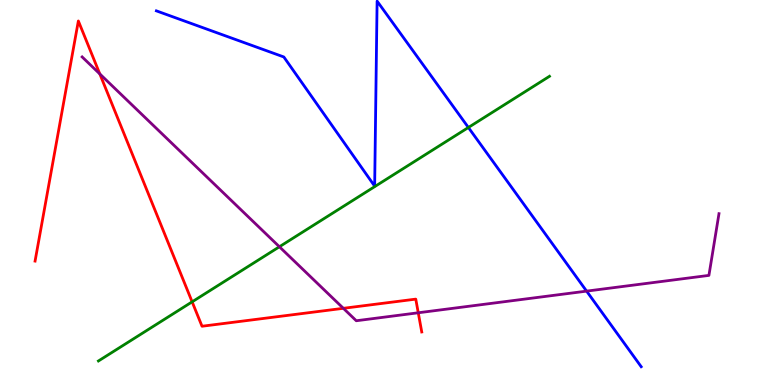[{'lines': ['blue', 'red'], 'intersections': []}, {'lines': ['green', 'red'], 'intersections': [{'x': 2.48, 'y': 2.16}]}, {'lines': ['purple', 'red'], 'intersections': [{'x': 1.29, 'y': 8.08}, {'x': 4.43, 'y': 1.99}, {'x': 5.4, 'y': 1.88}]}, {'lines': ['blue', 'green'], 'intersections': [{'x': 6.04, 'y': 6.69}]}, {'lines': ['blue', 'purple'], 'intersections': [{'x': 7.57, 'y': 2.44}]}, {'lines': ['green', 'purple'], 'intersections': [{'x': 3.61, 'y': 3.59}]}]